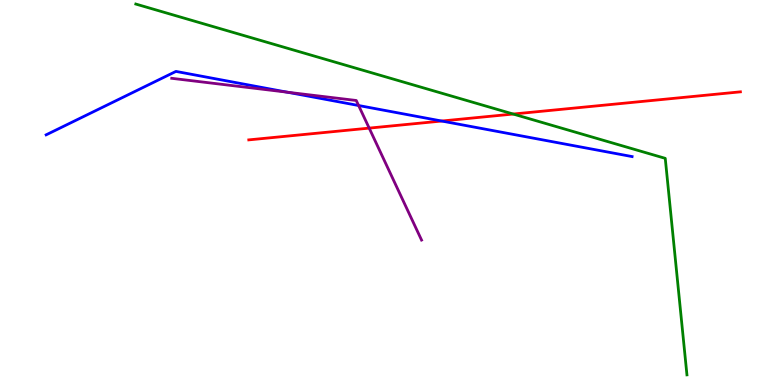[{'lines': ['blue', 'red'], 'intersections': [{'x': 5.7, 'y': 6.86}]}, {'lines': ['green', 'red'], 'intersections': [{'x': 6.62, 'y': 7.04}]}, {'lines': ['purple', 'red'], 'intersections': [{'x': 4.76, 'y': 6.67}]}, {'lines': ['blue', 'green'], 'intersections': []}, {'lines': ['blue', 'purple'], 'intersections': [{'x': 3.71, 'y': 7.61}, {'x': 4.63, 'y': 7.26}]}, {'lines': ['green', 'purple'], 'intersections': []}]